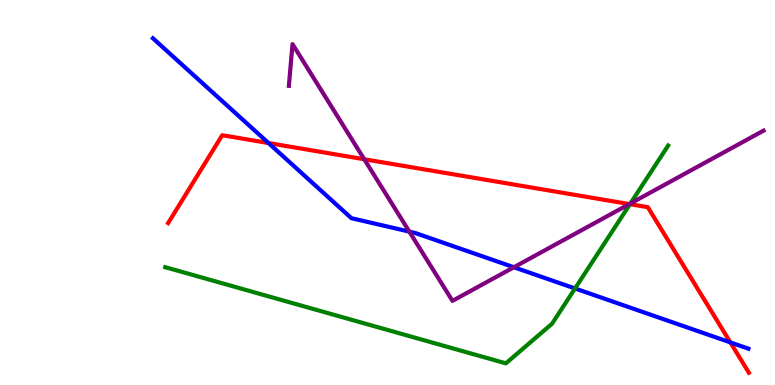[{'lines': ['blue', 'red'], 'intersections': [{'x': 3.46, 'y': 6.28}, {'x': 9.42, 'y': 1.11}]}, {'lines': ['green', 'red'], 'intersections': [{'x': 8.13, 'y': 4.7}]}, {'lines': ['purple', 'red'], 'intersections': [{'x': 4.7, 'y': 5.86}, {'x': 8.12, 'y': 4.7}]}, {'lines': ['blue', 'green'], 'intersections': [{'x': 7.42, 'y': 2.51}]}, {'lines': ['blue', 'purple'], 'intersections': [{'x': 5.28, 'y': 3.98}, {'x': 6.63, 'y': 3.06}]}, {'lines': ['green', 'purple'], 'intersections': [{'x': 8.13, 'y': 4.71}]}]